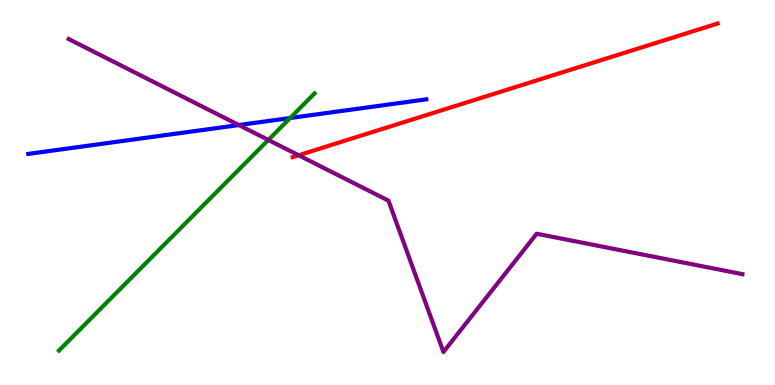[{'lines': ['blue', 'red'], 'intersections': []}, {'lines': ['green', 'red'], 'intersections': []}, {'lines': ['purple', 'red'], 'intersections': [{'x': 3.85, 'y': 5.97}]}, {'lines': ['blue', 'green'], 'intersections': [{'x': 3.74, 'y': 6.93}]}, {'lines': ['blue', 'purple'], 'intersections': [{'x': 3.08, 'y': 6.75}]}, {'lines': ['green', 'purple'], 'intersections': [{'x': 3.46, 'y': 6.36}]}]